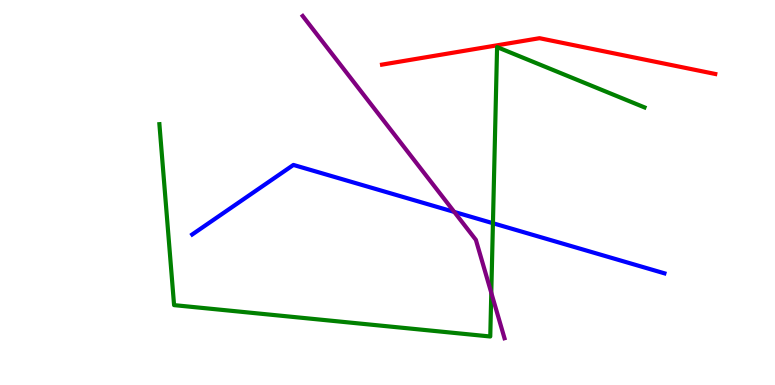[{'lines': ['blue', 'red'], 'intersections': []}, {'lines': ['green', 'red'], 'intersections': []}, {'lines': ['purple', 'red'], 'intersections': []}, {'lines': ['blue', 'green'], 'intersections': [{'x': 6.36, 'y': 4.2}]}, {'lines': ['blue', 'purple'], 'intersections': [{'x': 5.86, 'y': 4.5}]}, {'lines': ['green', 'purple'], 'intersections': [{'x': 6.34, 'y': 2.39}]}]